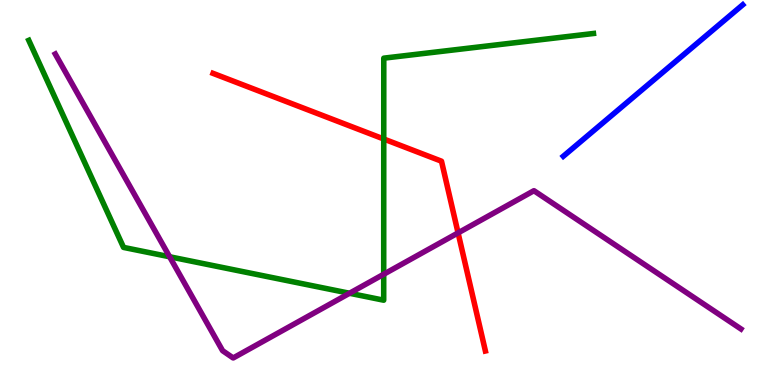[{'lines': ['blue', 'red'], 'intersections': []}, {'lines': ['green', 'red'], 'intersections': [{'x': 4.95, 'y': 6.39}]}, {'lines': ['purple', 'red'], 'intersections': [{'x': 5.91, 'y': 3.95}]}, {'lines': ['blue', 'green'], 'intersections': []}, {'lines': ['blue', 'purple'], 'intersections': []}, {'lines': ['green', 'purple'], 'intersections': [{'x': 2.19, 'y': 3.33}, {'x': 4.51, 'y': 2.38}, {'x': 4.95, 'y': 2.88}]}]